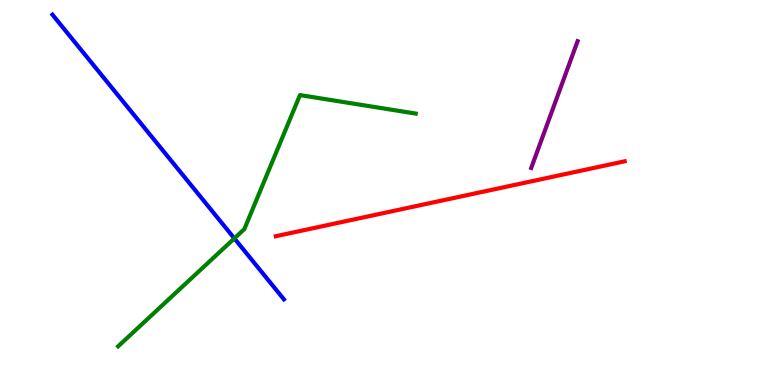[{'lines': ['blue', 'red'], 'intersections': []}, {'lines': ['green', 'red'], 'intersections': []}, {'lines': ['purple', 'red'], 'intersections': []}, {'lines': ['blue', 'green'], 'intersections': [{'x': 3.02, 'y': 3.81}]}, {'lines': ['blue', 'purple'], 'intersections': []}, {'lines': ['green', 'purple'], 'intersections': []}]